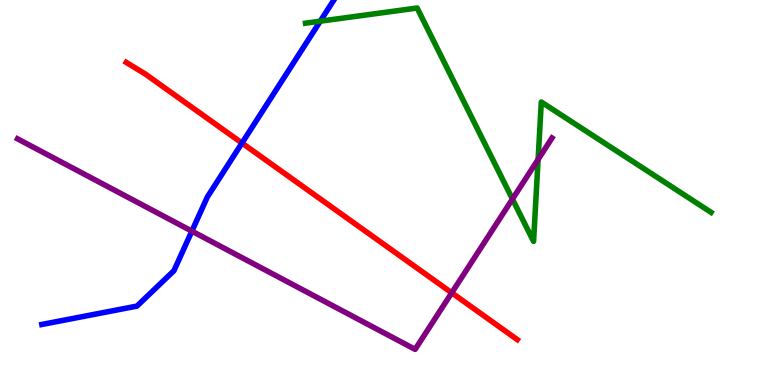[{'lines': ['blue', 'red'], 'intersections': [{'x': 3.12, 'y': 6.28}]}, {'lines': ['green', 'red'], 'intersections': []}, {'lines': ['purple', 'red'], 'intersections': [{'x': 5.83, 'y': 2.39}]}, {'lines': ['blue', 'green'], 'intersections': [{'x': 4.13, 'y': 9.45}]}, {'lines': ['blue', 'purple'], 'intersections': [{'x': 2.48, 'y': 4.0}]}, {'lines': ['green', 'purple'], 'intersections': [{'x': 6.61, 'y': 4.83}, {'x': 6.94, 'y': 5.86}]}]